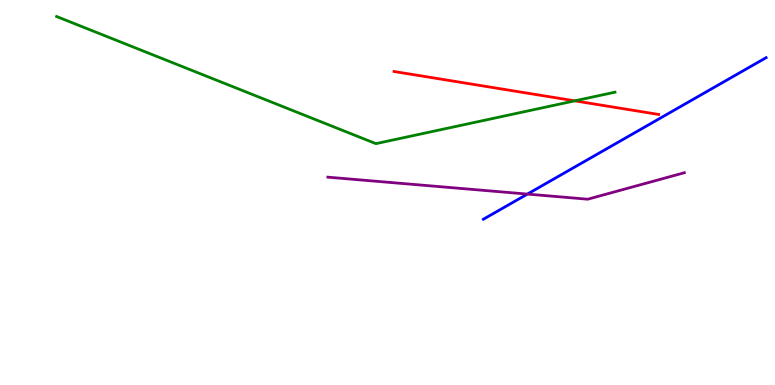[{'lines': ['blue', 'red'], 'intersections': []}, {'lines': ['green', 'red'], 'intersections': [{'x': 7.42, 'y': 7.38}]}, {'lines': ['purple', 'red'], 'intersections': []}, {'lines': ['blue', 'green'], 'intersections': []}, {'lines': ['blue', 'purple'], 'intersections': [{'x': 6.81, 'y': 4.96}]}, {'lines': ['green', 'purple'], 'intersections': []}]